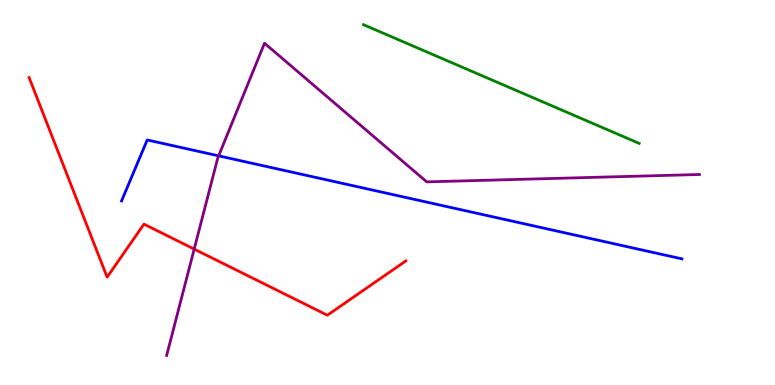[{'lines': ['blue', 'red'], 'intersections': []}, {'lines': ['green', 'red'], 'intersections': []}, {'lines': ['purple', 'red'], 'intersections': [{'x': 2.51, 'y': 3.53}]}, {'lines': ['blue', 'green'], 'intersections': []}, {'lines': ['blue', 'purple'], 'intersections': [{'x': 2.82, 'y': 5.95}]}, {'lines': ['green', 'purple'], 'intersections': []}]